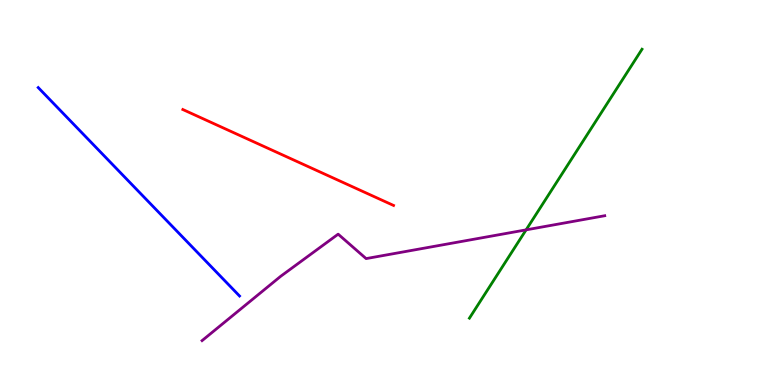[{'lines': ['blue', 'red'], 'intersections': []}, {'lines': ['green', 'red'], 'intersections': []}, {'lines': ['purple', 'red'], 'intersections': []}, {'lines': ['blue', 'green'], 'intersections': []}, {'lines': ['blue', 'purple'], 'intersections': []}, {'lines': ['green', 'purple'], 'intersections': [{'x': 6.79, 'y': 4.03}]}]